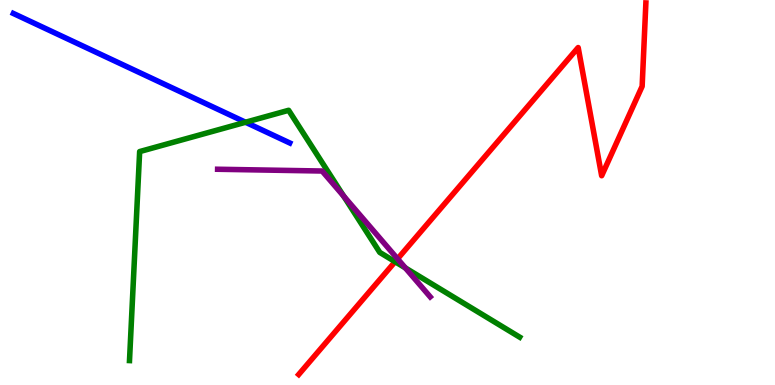[{'lines': ['blue', 'red'], 'intersections': []}, {'lines': ['green', 'red'], 'intersections': [{'x': 5.1, 'y': 3.2}]}, {'lines': ['purple', 'red'], 'intersections': [{'x': 5.13, 'y': 3.28}]}, {'lines': ['blue', 'green'], 'intersections': [{'x': 3.17, 'y': 6.82}]}, {'lines': ['blue', 'purple'], 'intersections': []}, {'lines': ['green', 'purple'], 'intersections': [{'x': 4.43, 'y': 4.91}, {'x': 5.23, 'y': 3.04}]}]